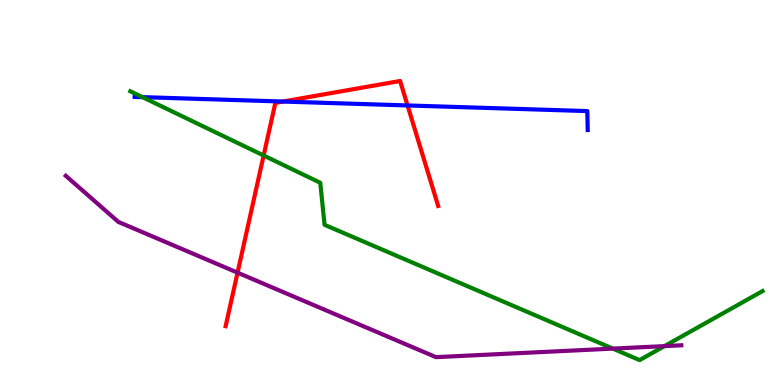[{'lines': ['blue', 'red'], 'intersections': [{'x': 3.65, 'y': 7.36}, {'x': 5.26, 'y': 7.26}]}, {'lines': ['green', 'red'], 'intersections': [{'x': 3.4, 'y': 5.96}]}, {'lines': ['purple', 'red'], 'intersections': [{'x': 3.07, 'y': 2.92}]}, {'lines': ['blue', 'green'], 'intersections': [{'x': 1.84, 'y': 7.48}]}, {'lines': ['blue', 'purple'], 'intersections': []}, {'lines': ['green', 'purple'], 'intersections': [{'x': 7.91, 'y': 0.945}, {'x': 8.57, 'y': 1.01}]}]